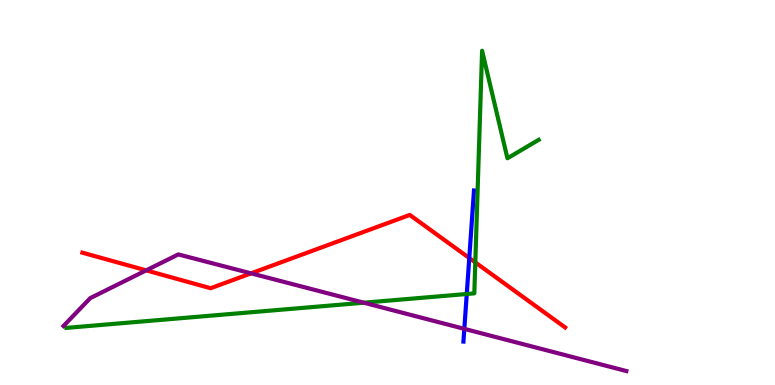[{'lines': ['blue', 'red'], 'intersections': [{'x': 6.06, 'y': 3.3}]}, {'lines': ['green', 'red'], 'intersections': [{'x': 6.13, 'y': 3.18}]}, {'lines': ['purple', 'red'], 'intersections': [{'x': 1.89, 'y': 2.98}, {'x': 3.24, 'y': 2.9}]}, {'lines': ['blue', 'green'], 'intersections': [{'x': 6.02, 'y': 2.36}]}, {'lines': ['blue', 'purple'], 'intersections': [{'x': 5.99, 'y': 1.46}]}, {'lines': ['green', 'purple'], 'intersections': [{'x': 4.69, 'y': 2.14}]}]